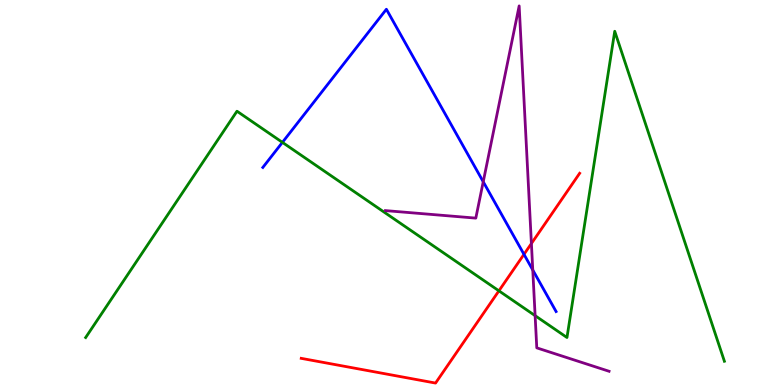[{'lines': ['blue', 'red'], 'intersections': [{'x': 6.76, 'y': 3.39}]}, {'lines': ['green', 'red'], 'intersections': [{'x': 6.44, 'y': 2.45}]}, {'lines': ['purple', 'red'], 'intersections': [{'x': 6.86, 'y': 3.67}]}, {'lines': ['blue', 'green'], 'intersections': [{'x': 3.64, 'y': 6.3}]}, {'lines': ['blue', 'purple'], 'intersections': [{'x': 6.24, 'y': 5.28}, {'x': 6.87, 'y': 2.99}]}, {'lines': ['green', 'purple'], 'intersections': [{'x': 6.9, 'y': 1.8}]}]